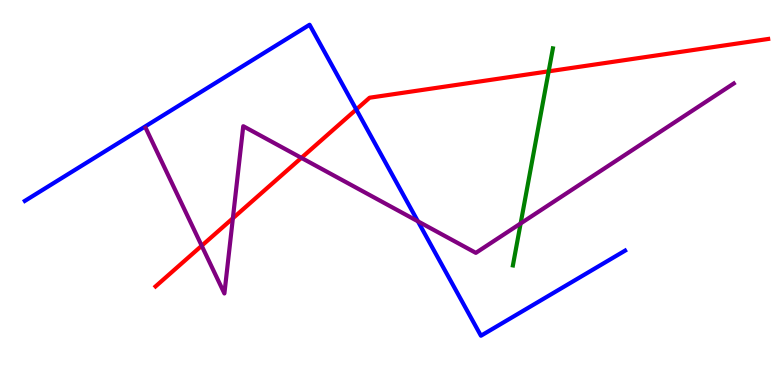[{'lines': ['blue', 'red'], 'intersections': [{'x': 4.6, 'y': 7.16}]}, {'lines': ['green', 'red'], 'intersections': [{'x': 7.08, 'y': 8.15}]}, {'lines': ['purple', 'red'], 'intersections': [{'x': 2.6, 'y': 3.62}, {'x': 3.0, 'y': 4.33}, {'x': 3.89, 'y': 5.9}]}, {'lines': ['blue', 'green'], 'intersections': []}, {'lines': ['blue', 'purple'], 'intersections': [{'x': 5.39, 'y': 4.25}]}, {'lines': ['green', 'purple'], 'intersections': [{'x': 6.72, 'y': 4.2}]}]